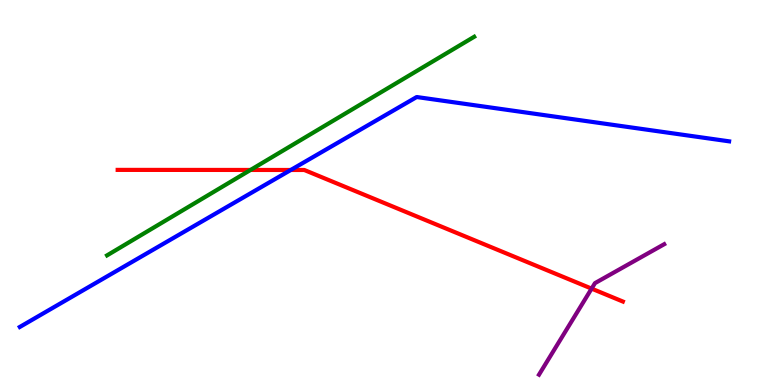[{'lines': ['blue', 'red'], 'intersections': [{'x': 3.75, 'y': 5.58}]}, {'lines': ['green', 'red'], 'intersections': [{'x': 3.23, 'y': 5.59}]}, {'lines': ['purple', 'red'], 'intersections': [{'x': 7.63, 'y': 2.5}]}, {'lines': ['blue', 'green'], 'intersections': []}, {'lines': ['blue', 'purple'], 'intersections': []}, {'lines': ['green', 'purple'], 'intersections': []}]